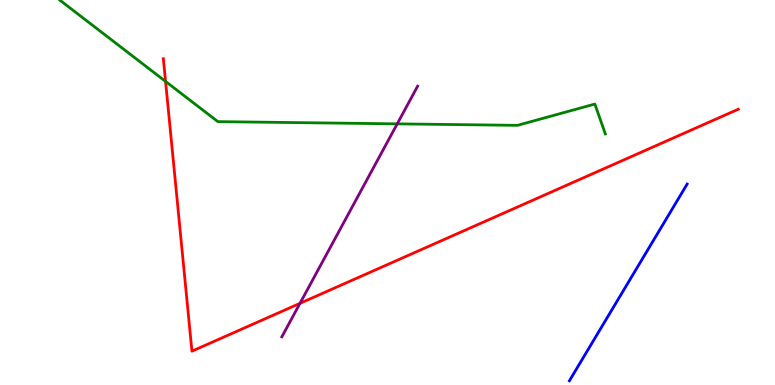[{'lines': ['blue', 'red'], 'intersections': []}, {'lines': ['green', 'red'], 'intersections': [{'x': 2.14, 'y': 7.89}]}, {'lines': ['purple', 'red'], 'intersections': [{'x': 3.87, 'y': 2.12}]}, {'lines': ['blue', 'green'], 'intersections': []}, {'lines': ['blue', 'purple'], 'intersections': []}, {'lines': ['green', 'purple'], 'intersections': [{'x': 5.13, 'y': 6.78}]}]